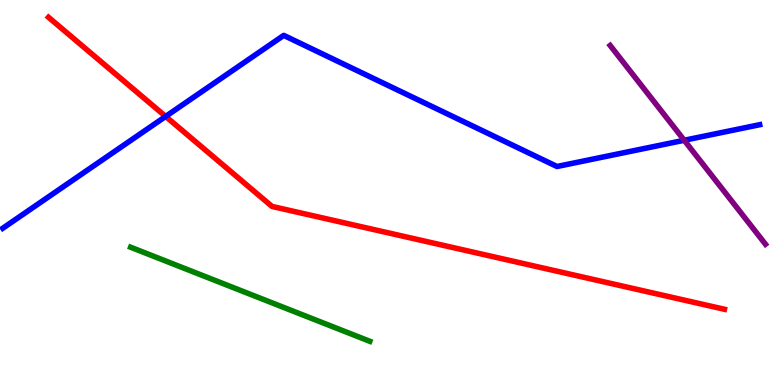[{'lines': ['blue', 'red'], 'intersections': [{'x': 2.14, 'y': 6.98}]}, {'lines': ['green', 'red'], 'intersections': []}, {'lines': ['purple', 'red'], 'intersections': []}, {'lines': ['blue', 'green'], 'intersections': []}, {'lines': ['blue', 'purple'], 'intersections': [{'x': 8.83, 'y': 6.36}]}, {'lines': ['green', 'purple'], 'intersections': []}]